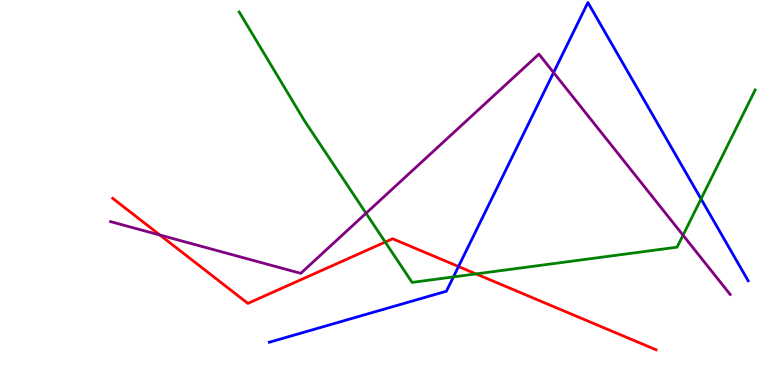[{'lines': ['blue', 'red'], 'intersections': [{'x': 5.92, 'y': 3.08}]}, {'lines': ['green', 'red'], 'intersections': [{'x': 4.97, 'y': 3.71}, {'x': 6.14, 'y': 2.89}]}, {'lines': ['purple', 'red'], 'intersections': [{'x': 2.06, 'y': 3.89}]}, {'lines': ['blue', 'green'], 'intersections': [{'x': 5.85, 'y': 2.81}, {'x': 9.05, 'y': 4.83}]}, {'lines': ['blue', 'purple'], 'intersections': [{'x': 7.14, 'y': 8.12}]}, {'lines': ['green', 'purple'], 'intersections': [{'x': 4.72, 'y': 4.46}, {'x': 8.81, 'y': 3.89}]}]